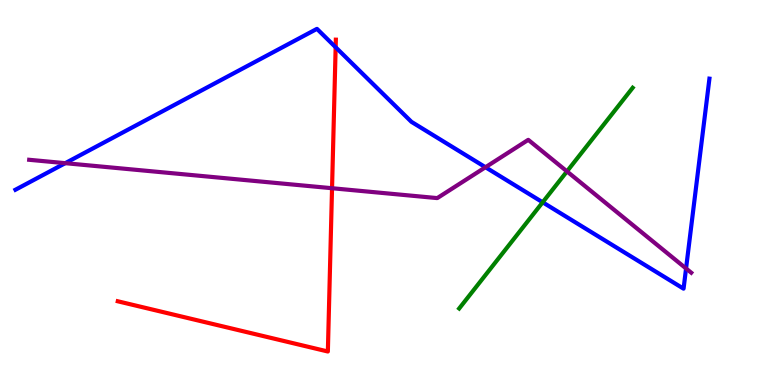[{'lines': ['blue', 'red'], 'intersections': [{'x': 4.33, 'y': 8.77}]}, {'lines': ['green', 'red'], 'intersections': []}, {'lines': ['purple', 'red'], 'intersections': [{'x': 4.28, 'y': 5.11}]}, {'lines': ['blue', 'green'], 'intersections': [{'x': 7.0, 'y': 4.75}]}, {'lines': ['blue', 'purple'], 'intersections': [{'x': 0.842, 'y': 5.76}, {'x': 6.26, 'y': 5.66}, {'x': 8.85, 'y': 3.03}]}, {'lines': ['green', 'purple'], 'intersections': [{'x': 7.32, 'y': 5.55}]}]